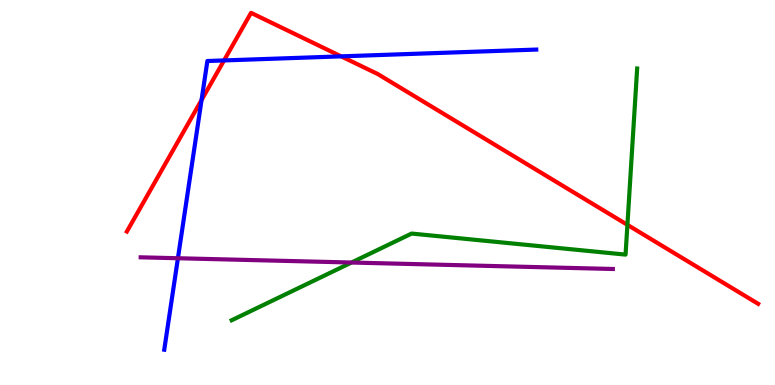[{'lines': ['blue', 'red'], 'intersections': [{'x': 2.6, 'y': 7.4}, {'x': 2.89, 'y': 8.43}, {'x': 4.4, 'y': 8.54}]}, {'lines': ['green', 'red'], 'intersections': [{'x': 8.1, 'y': 4.16}]}, {'lines': ['purple', 'red'], 'intersections': []}, {'lines': ['blue', 'green'], 'intersections': []}, {'lines': ['blue', 'purple'], 'intersections': [{'x': 2.3, 'y': 3.29}]}, {'lines': ['green', 'purple'], 'intersections': [{'x': 4.54, 'y': 3.18}]}]